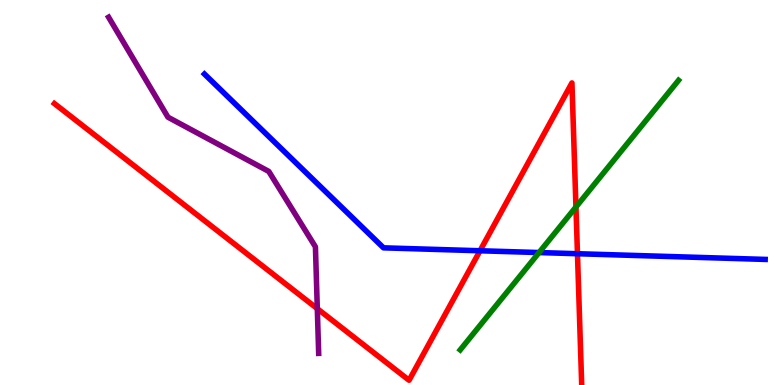[{'lines': ['blue', 'red'], 'intersections': [{'x': 6.19, 'y': 3.49}, {'x': 7.45, 'y': 3.41}]}, {'lines': ['green', 'red'], 'intersections': [{'x': 7.43, 'y': 4.62}]}, {'lines': ['purple', 'red'], 'intersections': [{'x': 4.09, 'y': 1.98}]}, {'lines': ['blue', 'green'], 'intersections': [{'x': 6.96, 'y': 3.44}]}, {'lines': ['blue', 'purple'], 'intersections': []}, {'lines': ['green', 'purple'], 'intersections': []}]